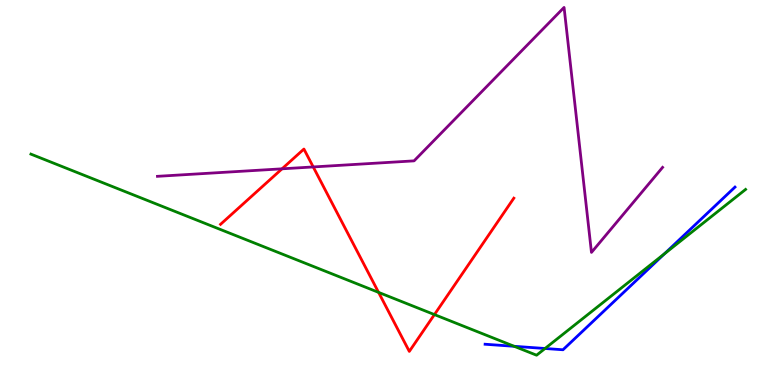[{'lines': ['blue', 'red'], 'intersections': []}, {'lines': ['green', 'red'], 'intersections': [{'x': 4.88, 'y': 2.41}, {'x': 5.61, 'y': 1.83}]}, {'lines': ['purple', 'red'], 'intersections': [{'x': 3.64, 'y': 5.62}, {'x': 4.04, 'y': 5.66}]}, {'lines': ['blue', 'green'], 'intersections': [{'x': 6.63, 'y': 1.01}, {'x': 7.03, 'y': 0.948}, {'x': 8.57, 'y': 3.41}]}, {'lines': ['blue', 'purple'], 'intersections': []}, {'lines': ['green', 'purple'], 'intersections': []}]